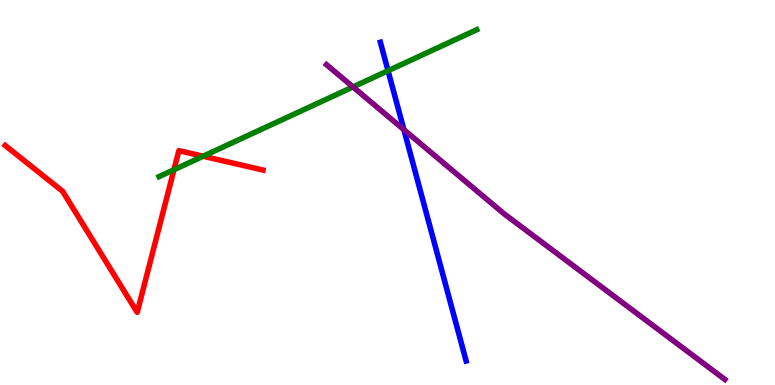[{'lines': ['blue', 'red'], 'intersections': []}, {'lines': ['green', 'red'], 'intersections': [{'x': 2.24, 'y': 5.59}, {'x': 2.62, 'y': 5.94}]}, {'lines': ['purple', 'red'], 'intersections': []}, {'lines': ['blue', 'green'], 'intersections': [{'x': 5.01, 'y': 8.16}]}, {'lines': ['blue', 'purple'], 'intersections': [{'x': 5.21, 'y': 6.63}]}, {'lines': ['green', 'purple'], 'intersections': [{'x': 4.55, 'y': 7.74}]}]